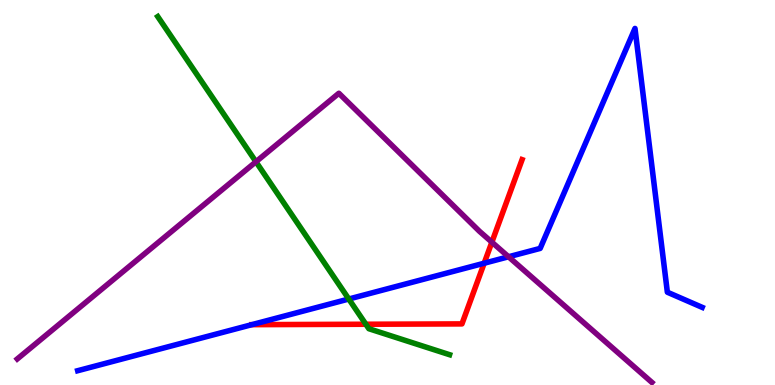[{'lines': ['blue', 'red'], 'intersections': [{'x': 6.25, 'y': 3.16}]}, {'lines': ['green', 'red'], 'intersections': [{'x': 4.72, 'y': 1.58}]}, {'lines': ['purple', 'red'], 'intersections': [{'x': 6.35, 'y': 3.71}]}, {'lines': ['blue', 'green'], 'intersections': [{'x': 4.5, 'y': 2.23}]}, {'lines': ['blue', 'purple'], 'intersections': [{'x': 6.56, 'y': 3.33}]}, {'lines': ['green', 'purple'], 'intersections': [{'x': 3.3, 'y': 5.8}]}]